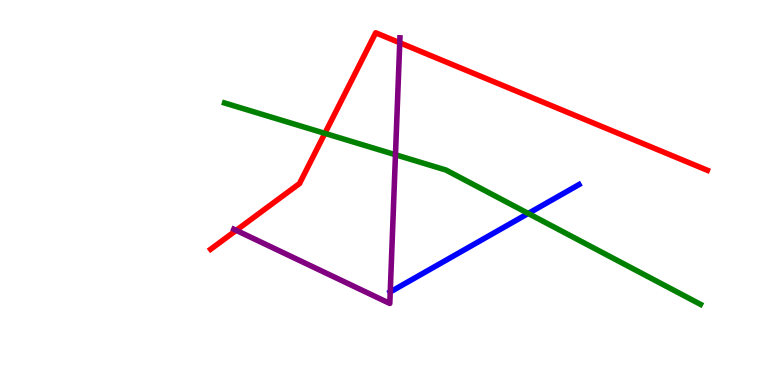[{'lines': ['blue', 'red'], 'intersections': []}, {'lines': ['green', 'red'], 'intersections': [{'x': 4.19, 'y': 6.54}]}, {'lines': ['purple', 'red'], 'intersections': [{'x': 3.05, 'y': 4.02}, {'x': 5.16, 'y': 8.89}]}, {'lines': ['blue', 'green'], 'intersections': [{'x': 6.82, 'y': 4.46}]}, {'lines': ['blue', 'purple'], 'intersections': [{'x': 5.04, 'y': 2.42}]}, {'lines': ['green', 'purple'], 'intersections': [{'x': 5.1, 'y': 5.98}]}]